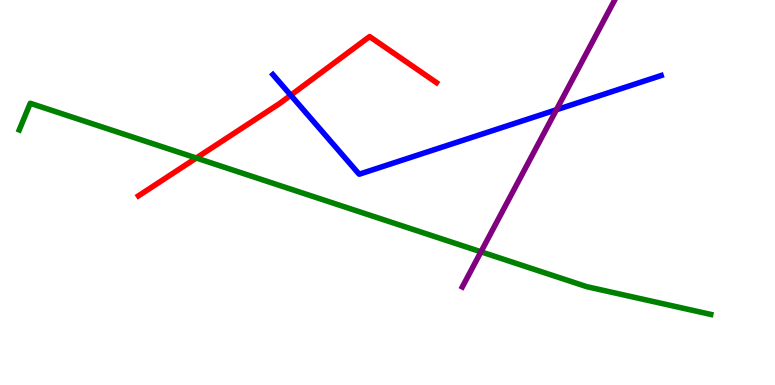[{'lines': ['blue', 'red'], 'intersections': [{'x': 3.75, 'y': 7.53}]}, {'lines': ['green', 'red'], 'intersections': [{'x': 2.53, 'y': 5.9}]}, {'lines': ['purple', 'red'], 'intersections': []}, {'lines': ['blue', 'green'], 'intersections': []}, {'lines': ['blue', 'purple'], 'intersections': [{'x': 7.18, 'y': 7.15}]}, {'lines': ['green', 'purple'], 'intersections': [{'x': 6.21, 'y': 3.46}]}]